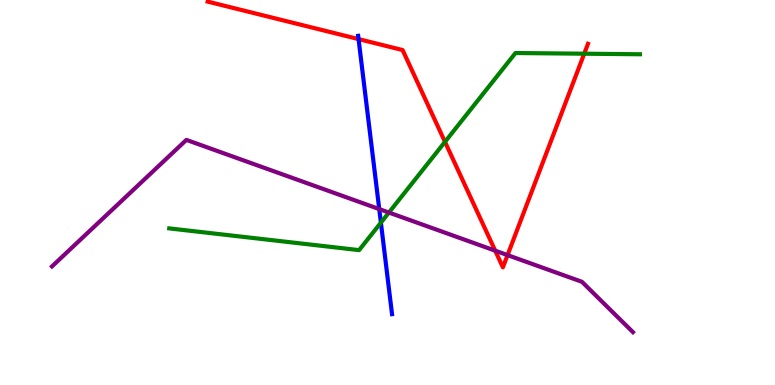[{'lines': ['blue', 'red'], 'intersections': [{'x': 4.63, 'y': 8.98}]}, {'lines': ['green', 'red'], 'intersections': [{'x': 5.74, 'y': 6.32}, {'x': 7.54, 'y': 8.61}]}, {'lines': ['purple', 'red'], 'intersections': [{'x': 6.39, 'y': 3.49}, {'x': 6.55, 'y': 3.37}]}, {'lines': ['blue', 'green'], 'intersections': [{'x': 4.91, 'y': 4.22}]}, {'lines': ['blue', 'purple'], 'intersections': [{'x': 4.89, 'y': 4.57}]}, {'lines': ['green', 'purple'], 'intersections': [{'x': 5.02, 'y': 4.48}]}]